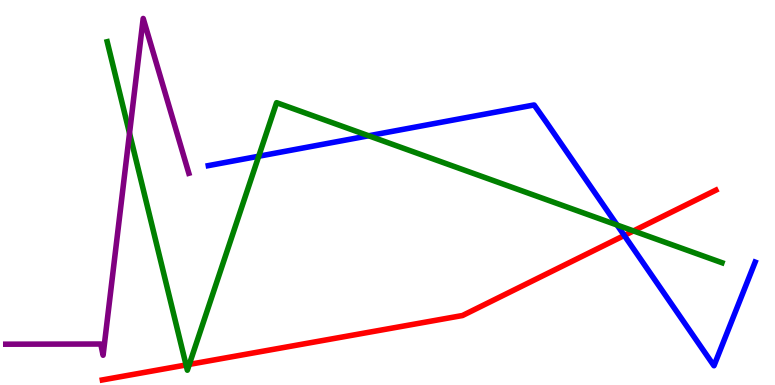[{'lines': ['blue', 'red'], 'intersections': [{'x': 8.06, 'y': 3.88}]}, {'lines': ['green', 'red'], 'intersections': [{'x': 2.4, 'y': 0.52}, {'x': 2.44, 'y': 0.535}, {'x': 8.17, 'y': 4.0}]}, {'lines': ['purple', 'red'], 'intersections': []}, {'lines': ['blue', 'green'], 'intersections': [{'x': 3.34, 'y': 5.94}, {'x': 4.76, 'y': 6.47}, {'x': 7.96, 'y': 4.16}]}, {'lines': ['blue', 'purple'], 'intersections': []}, {'lines': ['green', 'purple'], 'intersections': [{'x': 1.67, 'y': 6.54}]}]